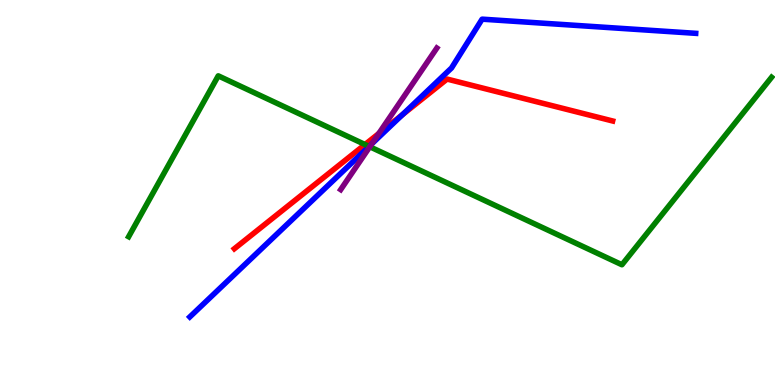[{'lines': ['blue', 'red'], 'intersections': [{'x': 5.19, 'y': 7.02}]}, {'lines': ['green', 'red'], 'intersections': [{'x': 4.71, 'y': 6.25}]}, {'lines': ['purple', 'red'], 'intersections': [{'x': 4.89, 'y': 6.53}]}, {'lines': ['blue', 'green'], 'intersections': [{'x': 4.76, 'y': 6.2}]}, {'lines': ['blue', 'purple'], 'intersections': [{'x': 4.8, 'y': 6.26}]}, {'lines': ['green', 'purple'], 'intersections': [{'x': 4.77, 'y': 6.19}]}]